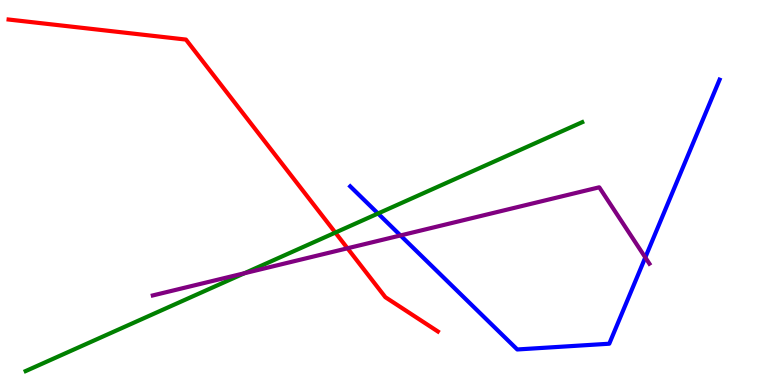[{'lines': ['blue', 'red'], 'intersections': []}, {'lines': ['green', 'red'], 'intersections': [{'x': 4.33, 'y': 3.96}]}, {'lines': ['purple', 'red'], 'intersections': [{'x': 4.48, 'y': 3.55}]}, {'lines': ['blue', 'green'], 'intersections': [{'x': 4.88, 'y': 4.45}]}, {'lines': ['blue', 'purple'], 'intersections': [{'x': 5.17, 'y': 3.88}, {'x': 8.33, 'y': 3.31}]}, {'lines': ['green', 'purple'], 'intersections': [{'x': 3.15, 'y': 2.9}]}]